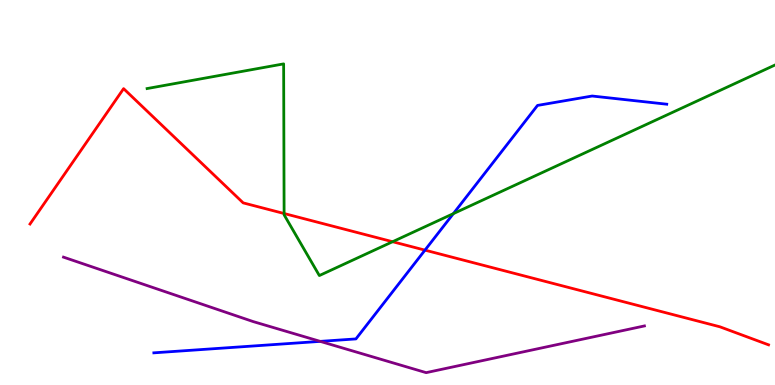[{'lines': ['blue', 'red'], 'intersections': [{'x': 5.48, 'y': 3.5}]}, {'lines': ['green', 'red'], 'intersections': [{'x': 3.67, 'y': 4.45}, {'x': 5.07, 'y': 3.72}]}, {'lines': ['purple', 'red'], 'intersections': []}, {'lines': ['blue', 'green'], 'intersections': [{'x': 5.85, 'y': 4.45}]}, {'lines': ['blue', 'purple'], 'intersections': [{'x': 4.13, 'y': 1.13}]}, {'lines': ['green', 'purple'], 'intersections': []}]